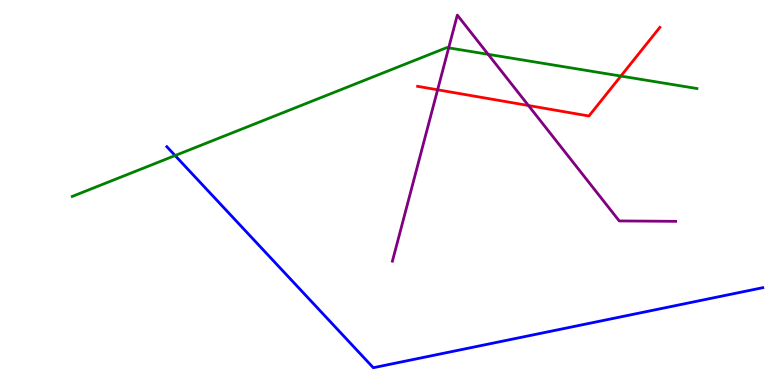[{'lines': ['blue', 'red'], 'intersections': []}, {'lines': ['green', 'red'], 'intersections': [{'x': 8.01, 'y': 8.02}]}, {'lines': ['purple', 'red'], 'intersections': [{'x': 5.65, 'y': 7.67}, {'x': 6.82, 'y': 7.26}]}, {'lines': ['blue', 'green'], 'intersections': [{'x': 2.26, 'y': 5.96}]}, {'lines': ['blue', 'purple'], 'intersections': []}, {'lines': ['green', 'purple'], 'intersections': [{'x': 5.79, 'y': 8.76}, {'x': 6.3, 'y': 8.59}]}]